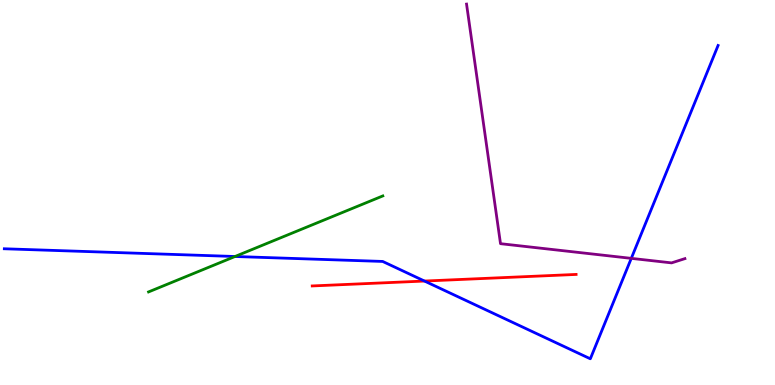[{'lines': ['blue', 'red'], 'intersections': [{'x': 5.48, 'y': 2.7}]}, {'lines': ['green', 'red'], 'intersections': []}, {'lines': ['purple', 'red'], 'intersections': []}, {'lines': ['blue', 'green'], 'intersections': [{'x': 3.03, 'y': 3.34}]}, {'lines': ['blue', 'purple'], 'intersections': [{'x': 8.15, 'y': 3.29}]}, {'lines': ['green', 'purple'], 'intersections': []}]